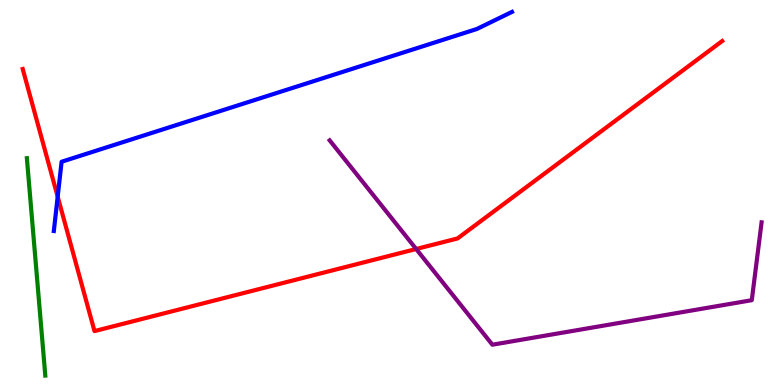[{'lines': ['blue', 'red'], 'intersections': [{'x': 0.744, 'y': 4.89}]}, {'lines': ['green', 'red'], 'intersections': []}, {'lines': ['purple', 'red'], 'intersections': [{'x': 5.37, 'y': 3.53}]}, {'lines': ['blue', 'green'], 'intersections': []}, {'lines': ['blue', 'purple'], 'intersections': []}, {'lines': ['green', 'purple'], 'intersections': []}]